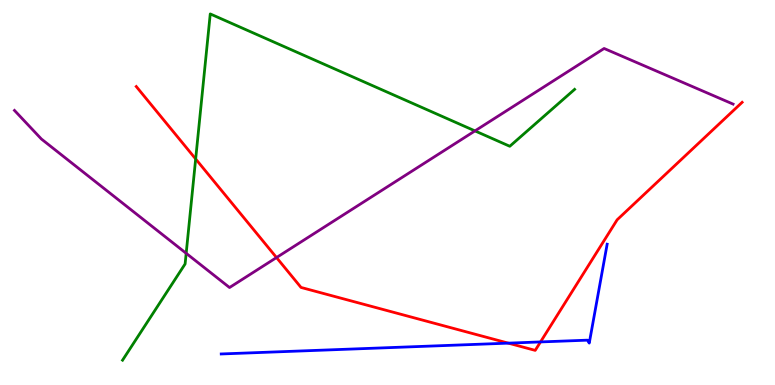[{'lines': ['blue', 'red'], 'intersections': [{'x': 6.56, 'y': 1.09}, {'x': 6.97, 'y': 1.12}]}, {'lines': ['green', 'red'], 'intersections': [{'x': 2.52, 'y': 5.87}]}, {'lines': ['purple', 'red'], 'intersections': [{'x': 3.57, 'y': 3.31}]}, {'lines': ['blue', 'green'], 'intersections': []}, {'lines': ['blue', 'purple'], 'intersections': []}, {'lines': ['green', 'purple'], 'intersections': [{'x': 2.4, 'y': 3.42}, {'x': 6.13, 'y': 6.6}]}]